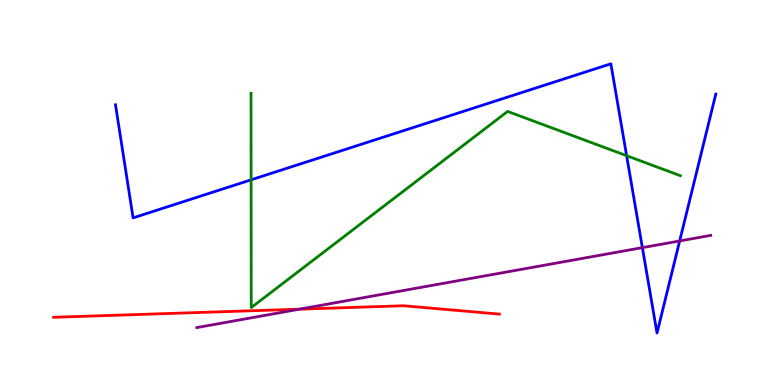[{'lines': ['blue', 'red'], 'intersections': []}, {'lines': ['green', 'red'], 'intersections': []}, {'lines': ['purple', 'red'], 'intersections': [{'x': 3.86, 'y': 1.97}]}, {'lines': ['blue', 'green'], 'intersections': [{'x': 3.24, 'y': 5.33}, {'x': 8.09, 'y': 5.96}]}, {'lines': ['blue', 'purple'], 'intersections': [{'x': 8.29, 'y': 3.57}, {'x': 8.77, 'y': 3.74}]}, {'lines': ['green', 'purple'], 'intersections': []}]